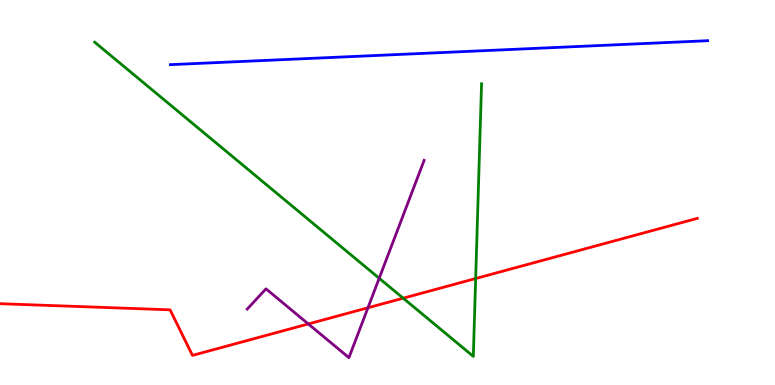[{'lines': ['blue', 'red'], 'intersections': []}, {'lines': ['green', 'red'], 'intersections': [{'x': 5.2, 'y': 2.25}, {'x': 6.14, 'y': 2.77}]}, {'lines': ['purple', 'red'], 'intersections': [{'x': 3.98, 'y': 1.59}, {'x': 4.75, 'y': 2.01}]}, {'lines': ['blue', 'green'], 'intersections': []}, {'lines': ['blue', 'purple'], 'intersections': []}, {'lines': ['green', 'purple'], 'intersections': [{'x': 4.89, 'y': 2.77}]}]